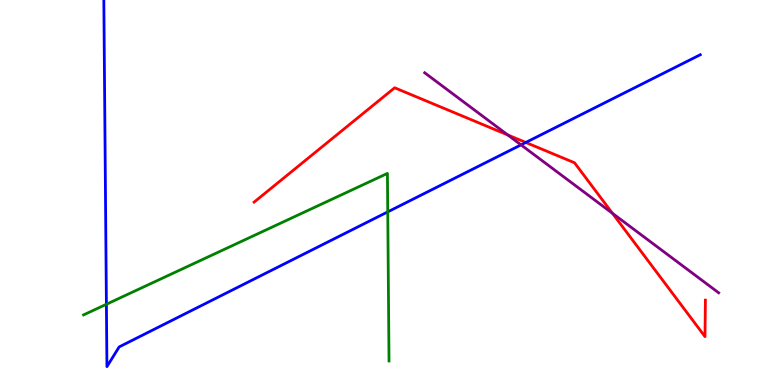[{'lines': ['blue', 'red'], 'intersections': [{'x': 6.78, 'y': 6.3}]}, {'lines': ['green', 'red'], 'intersections': []}, {'lines': ['purple', 'red'], 'intersections': [{'x': 6.55, 'y': 6.5}, {'x': 7.9, 'y': 4.46}]}, {'lines': ['blue', 'green'], 'intersections': [{'x': 1.37, 'y': 2.1}, {'x': 5.0, 'y': 4.5}]}, {'lines': ['blue', 'purple'], 'intersections': [{'x': 6.72, 'y': 6.24}]}, {'lines': ['green', 'purple'], 'intersections': []}]